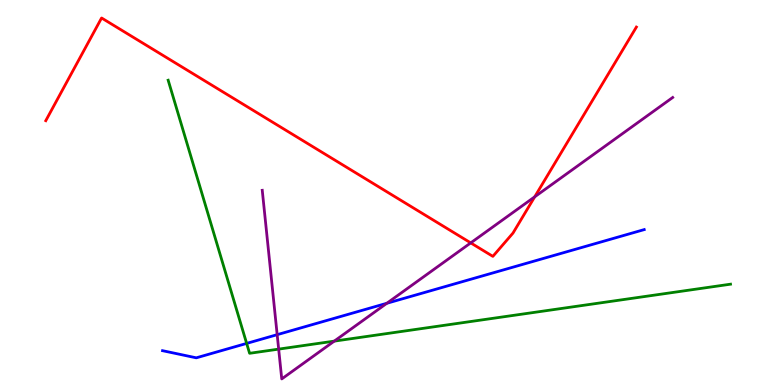[{'lines': ['blue', 'red'], 'intersections': []}, {'lines': ['green', 'red'], 'intersections': []}, {'lines': ['purple', 'red'], 'intersections': [{'x': 6.07, 'y': 3.69}, {'x': 6.9, 'y': 4.89}]}, {'lines': ['blue', 'green'], 'intersections': [{'x': 3.18, 'y': 1.08}]}, {'lines': ['blue', 'purple'], 'intersections': [{'x': 3.58, 'y': 1.31}, {'x': 4.99, 'y': 2.12}]}, {'lines': ['green', 'purple'], 'intersections': [{'x': 3.6, 'y': 0.932}, {'x': 4.31, 'y': 1.14}]}]